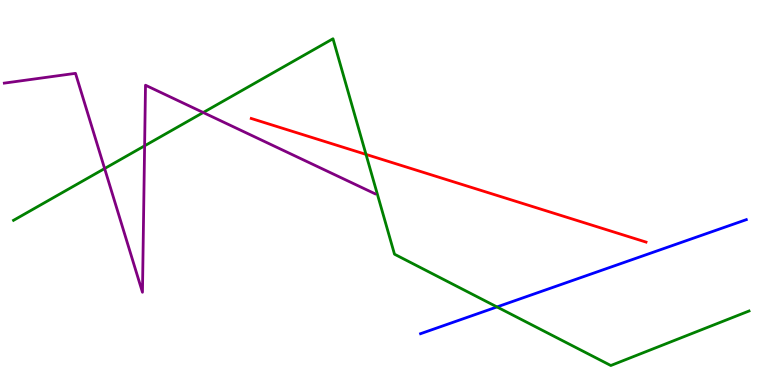[{'lines': ['blue', 'red'], 'intersections': []}, {'lines': ['green', 'red'], 'intersections': [{'x': 4.72, 'y': 5.99}]}, {'lines': ['purple', 'red'], 'intersections': []}, {'lines': ['blue', 'green'], 'intersections': [{'x': 6.41, 'y': 2.03}]}, {'lines': ['blue', 'purple'], 'intersections': []}, {'lines': ['green', 'purple'], 'intersections': [{'x': 1.35, 'y': 5.62}, {'x': 1.87, 'y': 6.21}, {'x': 2.62, 'y': 7.08}]}]